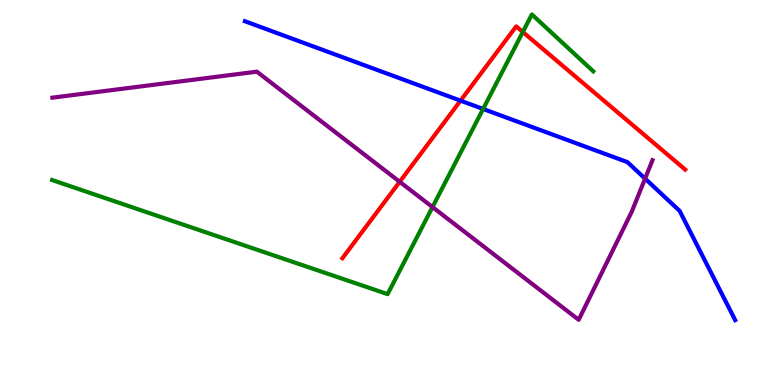[{'lines': ['blue', 'red'], 'intersections': [{'x': 5.94, 'y': 7.39}]}, {'lines': ['green', 'red'], 'intersections': [{'x': 6.75, 'y': 9.17}]}, {'lines': ['purple', 'red'], 'intersections': [{'x': 5.16, 'y': 5.28}]}, {'lines': ['blue', 'green'], 'intersections': [{'x': 6.23, 'y': 7.17}]}, {'lines': ['blue', 'purple'], 'intersections': [{'x': 8.32, 'y': 5.36}]}, {'lines': ['green', 'purple'], 'intersections': [{'x': 5.58, 'y': 4.62}]}]